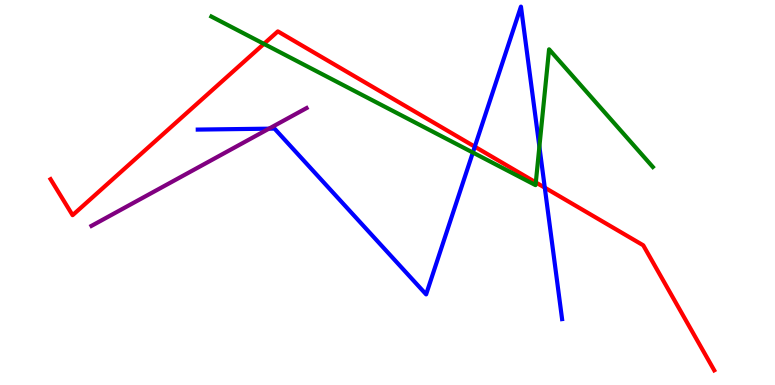[{'lines': ['blue', 'red'], 'intersections': [{'x': 6.13, 'y': 6.19}, {'x': 7.03, 'y': 5.13}]}, {'lines': ['green', 'red'], 'intersections': [{'x': 3.41, 'y': 8.86}, {'x': 6.91, 'y': 5.26}]}, {'lines': ['purple', 'red'], 'intersections': []}, {'lines': ['blue', 'green'], 'intersections': [{'x': 6.1, 'y': 6.04}, {'x': 6.96, 'y': 6.19}]}, {'lines': ['blue', 'purple'], 'intersections': [{'x': 3.47, 'y': 6.66}]}, {'lines': ['green', 'purple'], 'intersections': []}]